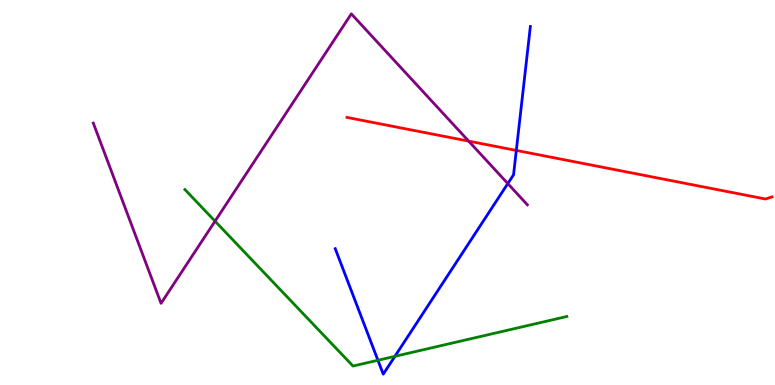[{'lines': ['blue', 'red'], 'intersections': [{'x': 6.66, 'y': 6.09}]}, {'lines': ['green', 'red'], 'intersections': []}, {'lines': ['purple', 'red'], 'intersections': [{'x': 6.05, 'y': 6.33}]}, {'lines': ['blue', 'green'], 'intersections': [{'x': 4.88, 'y': 0.642}, {'x': 5.1, 'y': 0.744}]}, {'lines': ['blue', 'purple'], 'intersections': [{'x': 6.55, 'y': 5.23}]}, {'lines': ['green', 'purple'], 'intersections': [{'x': 2.77, 'y': 4.26}]}]